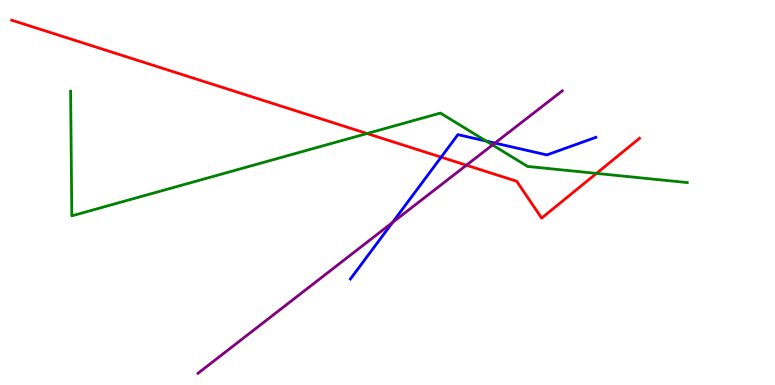[{'lines': ['blue', 'red'], 'intersections': [{'x': 5.69, 'y': 5.92}]}, {'lines': ['green', 'red'], 'intersections': [{'x': 4.74, 'y': 6.53}, {'x': 7.7, 'y': 5.5}]}, {'lines': ['purple', 'red'], 'intersections': [{'x': 6.02, 'y': 5.71}]}, {'lines': ['blue', 'green'], 'intersections': [{'x': 6.27, 'y': 6.34}]}, {'lines': ['blue', 'purple'], 'intersections': [{'x': 5.06, 'y': 4.22}, {'x': 6.39, 'y': 6.28}]}, {'lines': ['green', 'purple'], 'intersections': [{'x': 6.35, 'y': 6.23}]}]